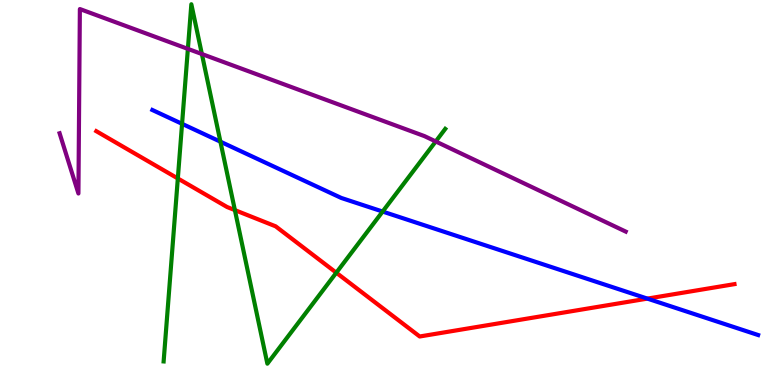[{'lines': ['blue', 'red'], 'intersections': [{'x': 8.35, 'y': 2.24}]}, {'lines': ['green', 'red'], 'intersections': [{'x': 2.29, 'y': 5.36}, {'x': 3.03, 'y': 4.54}, {'x': 4.34, 'y': 2.92}]}, {'lines': ['purple', 'red'], 'intersections': []}, {'lines': ['blue', 'green'], 'intersections': [{'x': 2.35, 'y': 6.78}, {'x': 2.84, 'y': 6.32}, {'x': 4.94, 'y': 4.51}]}, {'lines': ['blue', 'purple'], 'intersections': []}, {'lines': ['green', 'purple'], 'intersections': [{'x': 2.42, 'y': 8.73}, {'x': 2.6, 'y': 8.6}, {'x': 5.62, 'y': 6.33}]}]